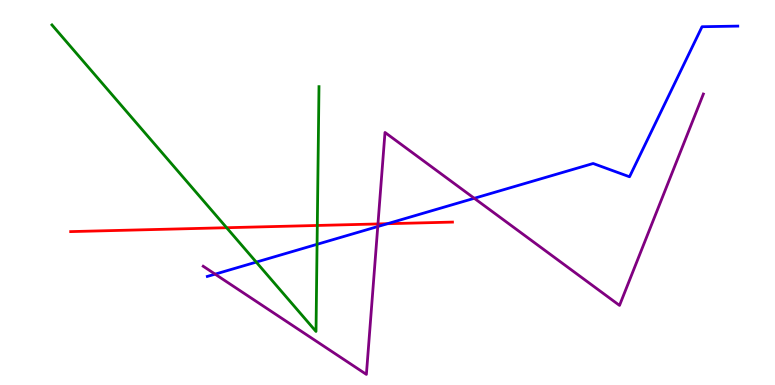[{'lines': ['blue', 'red'], 'intersections': [{'x': 5.0, 'y': 4.19}]}, {'lines': ['green', 'red'], 'intersections': [{'x': 2.92, 'y': 4.09}, {'x': 4.09, 'y': 4.14}]}, {'lines': ['purple', 'red'], 'intersections': [{'x': 4.88, 'y': 4.18}]}, {'lines': ['blue', 'green'], 'intersections': [{'x': 3.31, 'y': 3.19}, {'x': 4.09, 'y': 3.65}]}, {'lines': ['blue', 'purple'], 'intersections': [{'x': 2.78, 'y': 2.88}, {'x': 4.87, 'y': 4.12}, {'x': 6.12, 'y': 4.85}]}, {'lines': ['green', 'purple'], 'intersections': []}]